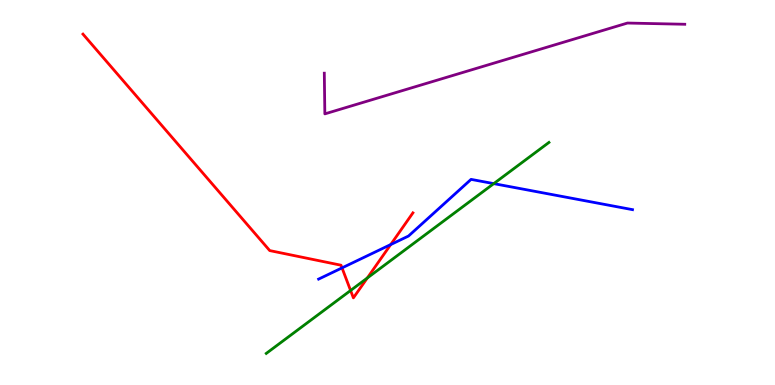[{'lines': ['blue', 'red'], 'intersections': [{'x': 4.41, 'y': 3.04}, {'x': 5.04, 'y': 3.65}]}, {'lines': ['green', 'red'], 'intersections': [{'x': 4.52, 'y': 2.46}, {'x': 4.74, 'y': 2.78}]}, {'lines': ['purple', 'red'], 'intersections': []}, {'lines': ['blue', 'green'], 'intersections': [{'x': 6.37, 'y': 5.23}]}, {'lines': ['blue', 'purple'], 'intersections': []}, {'lines': ['green', 'purple'], 'intersections': []}]